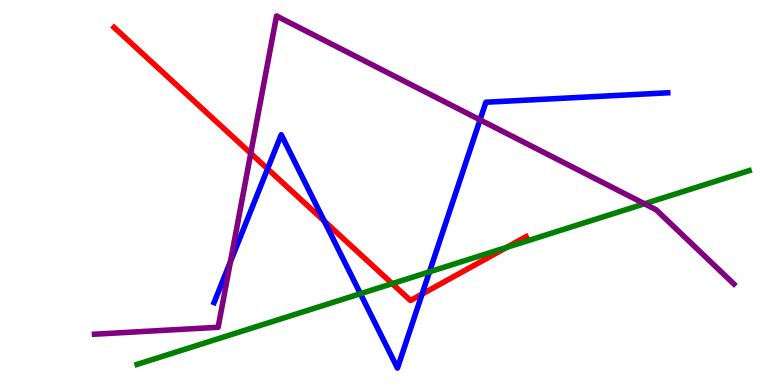[{'lines': ['blue', 'red'], 'intersections': [{'x': 3.45, 'y': 5.61}, {'x': 4.18, 'y': 4.26}, {'x': 5.45, 'y': 2.36}]}, {'lines': ['green', 'red'], 'intersections': [{'x': 5.06, 'y': 2.63}, {'x': 6.54, 'y': 3.57}]}, {'lines': ['purple', 'red'], 'intersections': [{'x': 3.24, 'y': 6.02}]}, {'lines': ['blue', 'green'], 'intersections': [{'x': 4.65, 'y': 2.37}, {'x': 5.54, 'y': 2.94}]}, {'lines': ['blue', 'purple'], 'intersections': [{'x': 2.97, 'y': 3.2}, {'x': 6.19, 'y': 6.89}]}, {'lines': ['green', 'purple'], 'intersections': [{'x': 8.32, 'y': 4.71}]}]